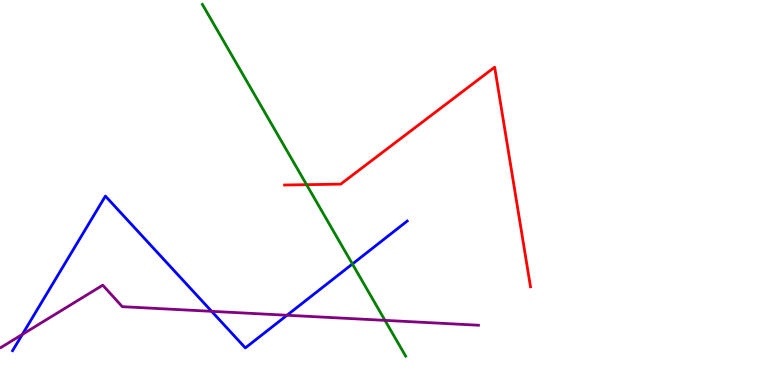[{'lines': ['blue', 'red'], 'intersections': []}, {'lines': ['green', 'red'], 'intersections': [{'x': 3.96, 'y': 5.2}]}, {'lines': ['purple', 'red'], 'intersections': []}, {'lines': ['blue', 'green'], 'intersections': [{'x': 4.55, 'y': 3.14}]}, {'lines': ['blue', 'purple'], 'intersections': [{'x': 0.288, 'y': 1.31}, {'x': 2.73, 'y': 1.91}, {'x': 3.7, 'y': 1.81}]}, {'lines': ['green', 'purple'], 'intersections': [{'x': 4.97, 'y': 1.68}]}]